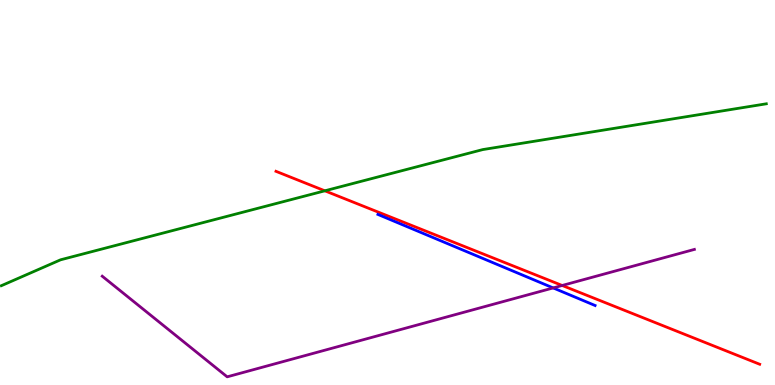[{'lines': ['blue', 'red'], 'intersections': []}, {'lines': ['green', 'red'], 'intersections': [{'x': 4.19, 'y': 5.04}]}, {'lines': ['purple', 'red'], 'intersections': [{'x': 7.25, 'y': 2.59}]}, {'lines': ['blue', 'green'], 'intersections': []}, {'lines': ['blue', 'purple'], 'intersections': [{'x': 7.14, 'y': 2.52}]}, {'lines': ['green', 'purple'], 'intersections': []}]